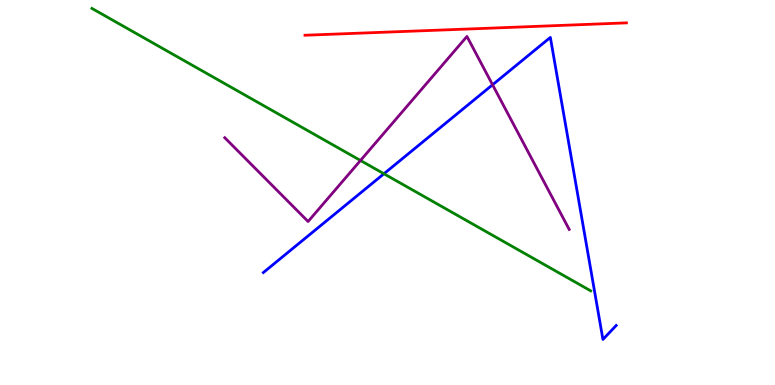[{'lines': ['blue', 'red'], 'intersections': []}, {'lines': ['green', 'red'], 'intersections': []}, {'lines': ['purple', 'red'], 'intersections': []}, {'lines': ['blue', 'green'], 'intersections': [{'x': 4.95, 'y': 5.49}]}, {'lines': ['blue', 'purple'], 'intersections': [{'x': 6.36, 'y': 7.8}]}, {'lines': ['green', 'purple'], 'intersections': [{'x': 4.65, 'y': 5.83}]}]